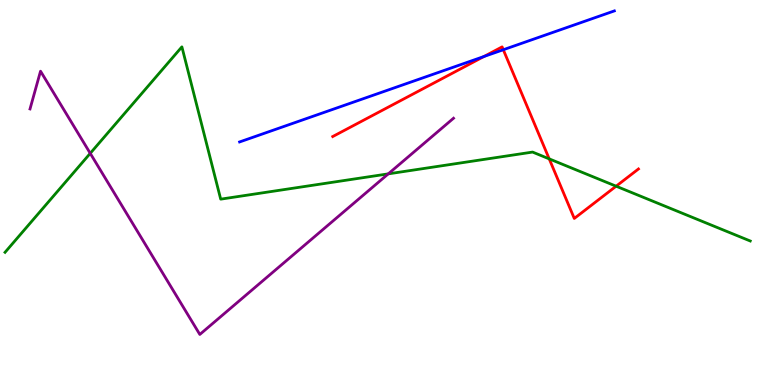[{'lines': ['blue', 'red'], 'intersections': [{'x': 6.24, 'y': 8.53}, {'x': 6.49, 'y': 8.71}]}, {'lines': ['green', 'red'], 'intersections': [{'x': 7.09, 'y': 5.87}, {'x': 7.95, 'y': 5.16}]}, {'lines': ['purple', 'red'], 'intersections': []}, {'lines': ['blue', 'green'], 'intersections': []}, {'lines': ['blue', 'purple'], 'intersections': []}, {'lines': ['green', 'purple'], 'intersections': [{'x': 1.16, 'y': 6.02}, {'x': 5.01, 'y': 5.48}]}]